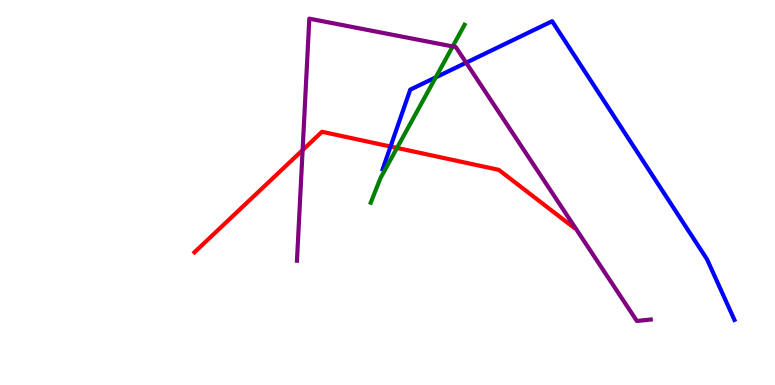[{'lines': ['blue', 'red'], 'intersections': [{'x': 5.04, 'y': 6.19}]}, {'lines': ['green', 'red'], 'intersections': [{'x': 5.12, 'y': 6.16}]}, {'lines': ['purple', 'red'], 'intersections': [{'x': 3.9, 'y': 6.1}]}, {'lines': ['blue', 'green'], 'intersections': [{'x': 5.62, 'y': 7.99}]}, {'lines': ['blue', 'purple'], 'intersections': [{'x': 6.01, 'y': 8.37}]}, {'lines': ['green', 'purple'], 'intersections': [{'x': 5.84, 'y': 8.79}]}]